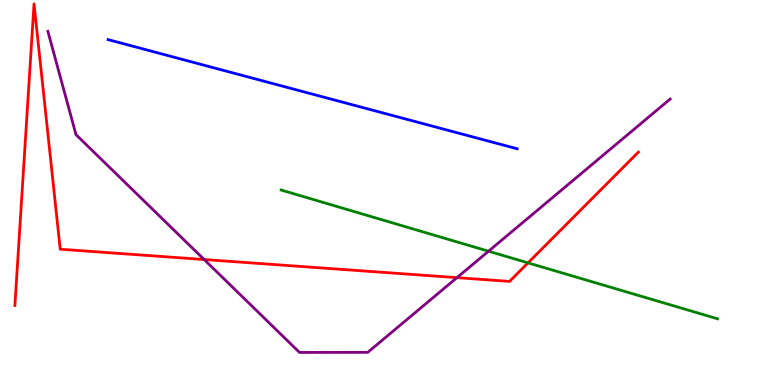[{'lines': ['blue', 'red'], 'intersections': []}, {'lines': ['green', 'red'], 'intersections': [{'x': 6.81, 'y': 3.17}]}, {'lines': ['purple', 'red'], 'intersections': [{'x': 2.63, 'y': 3.26}, {'x': 5.9, 'y': 2.79}]}, {'lines': ['blue', 'green'], 'intersections': []}, {'lines': ['blue', 'purple'], 'intersections': []}, {'lines': ['green', 'purple'], 'intersections': [{'x': 6.3, 'y': 3.48}]}]